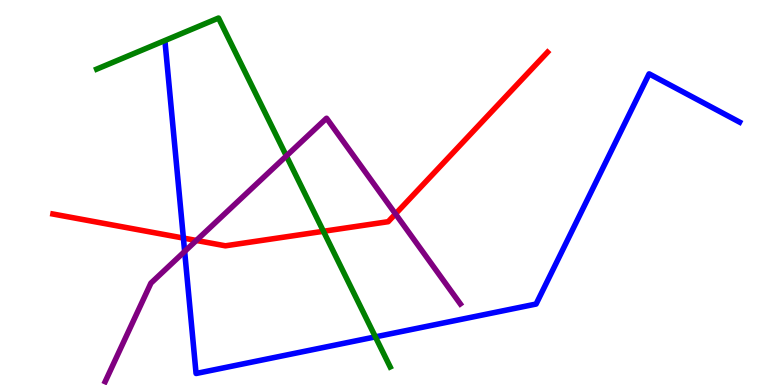[{'lines': ['blue', 'red'], 'intersections': [{'x': 2.37, 'y': 3.82}]}, {'lines': ['green', 'red'], 'intersections': [{'x': 4.17, 'y': 3.99}]}, {'lines': ['purple', 'red'], 'intersections': [{'x': 2.53, 'y': 3.75}, {'x': 5.1, 'y': 4.44}]}, {'lines': ['blue', 'green'], 'intersections': [{'x': 4.84, 'y': 1.25}]}, {'lines': ['blue', 'purple'], 'intersections': [{'x': 2.38, 'y': 3.47}]}, {'lines': ['green', 'purple'], 'intersections': [{'x': 3.7, 'y': 5.95}]}]